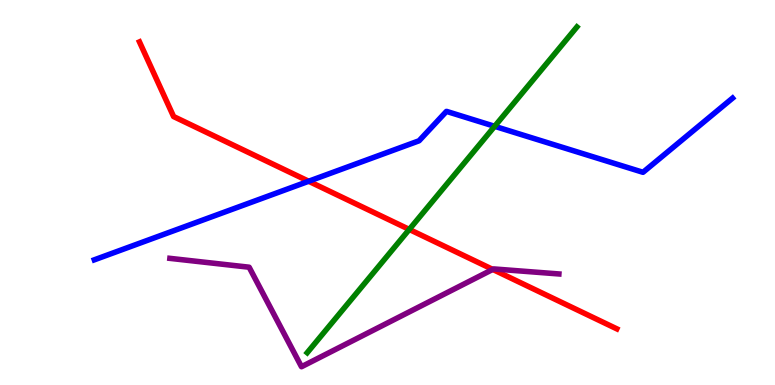[{'lines': ['blue', 'red'], 'intersections': [{'x': 3.98, 'y': 5.29}]}, {'lines': ['green', 'red'], 'intersections': [{'x': 5.28, 'y': 4.04}]}, {'lines': ['purple', 'red'], 'intersections': [{'x': 6.36, 'y': 3.0}]}, {'lines': ['blue', 'green'], 'intersections': [{'x': 6.38, 'y': 6.72}]}, {'lines': ['blue', 'purple'], 'intersections': []}, {'lines': ['green', 'purple'], 'intersections': []}]